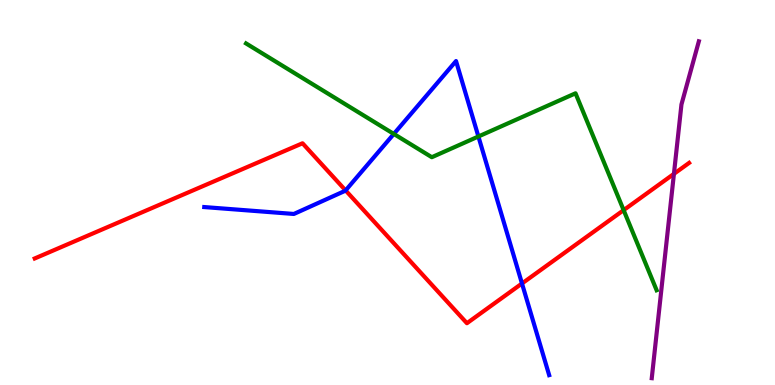[{'lines': ['blue', 'red'], 'intersections': [{'x': 4.46, 'y': 5.05}, {'x': 6.74, 'y': 2.64}]}, {'lines': ['green', 'red'], 'intersections': [{'x': 8.05, 'y': 4.54}]}, {'lines': ['purple', 'red'], 'intersections': [{'x': 8.7, 'y': 5.48}]}, {'lines': ['blue', 'green'], 'intersections': [{'x': 5.08, 'y': 6.52}, {'x': 6.17, 'y': 6.45}]}, {'lines': ['blue', 'purple'], 'intersections': []}, {'lines': ['green', 'purple'], 'intersections': []}]